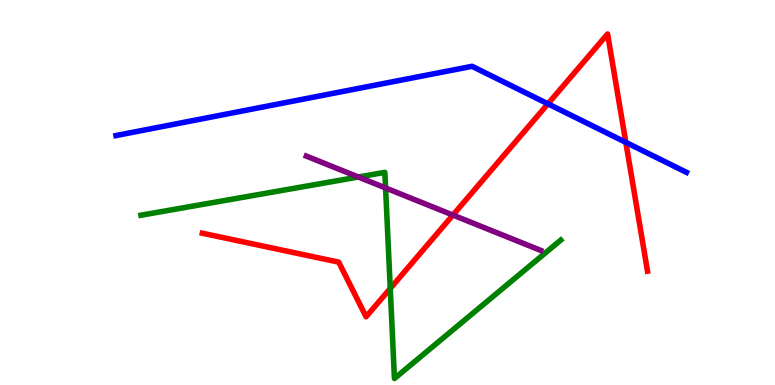[{'lines': ['blue', 'red'], 'intersections': [{'x': 7.07, 'y': 7.3}, {'x': 8.08, 'y': 6.3}]}, {'lines': ['green', 'red'], 'intersections': [{'x': 5.04, 'y': 2.51}]}, {'lines': ['purple', 'red'], 'intersections': [{'x': 5.84, 'y': 4.41}]}, {'lines': ['blue', 'green'], 'intersections': []}, {'lines': ['blue', 'purple'], 'intersections': []}, {'lines': ['green', 'purple'], 'intersections': [{'x': 4.62, 'y': 5.4}, {'x': 4.98, 'y': 5.12}]}]